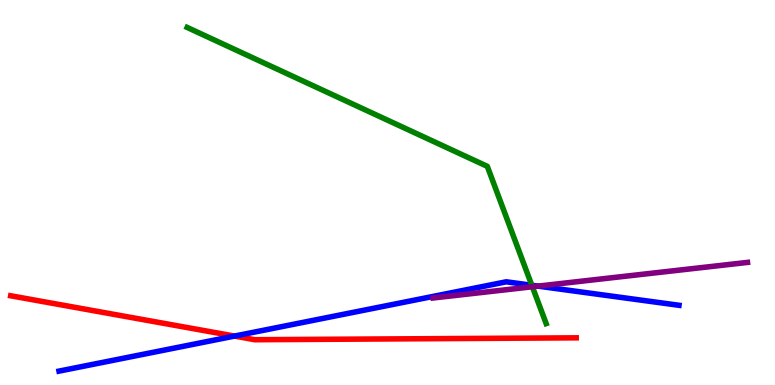[{'lines': ['blue', 'red'], 'intersections': [{'x': 3.03, 'y': 1.27}]}, {'lines': ['green', 'red'], 'intersections': []}, {'lines': ['purple', 'red'], 'intersections': []}, {'lines': ['blue', 'green'], 'intersections': [{'x': 6.86, 'y': 2.59}]}, {'lines': ['blue', 'purple'], 'intersections': [{'x': 6.94, 'y': 2.57}]}, {'lines': ['green', 'purple'], 'intersections': [{'x': 6.87, 'y': 2.55}]}]